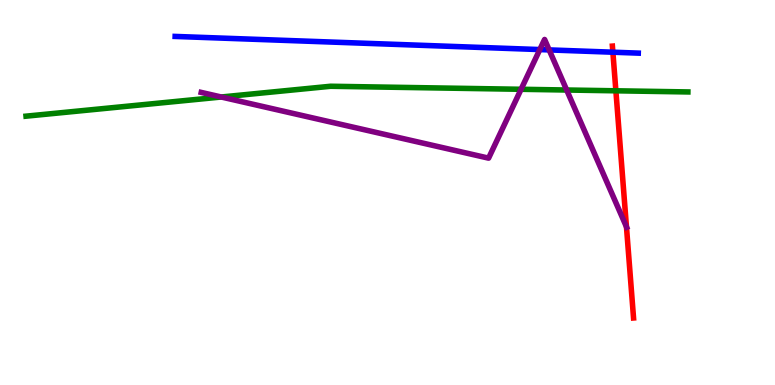[{'lines': ['blue', 'red'], 'intersections': [{'x': 7.91, 'y': 8.64}]}, {'lines': ['green', 'red'], 'intersections': [{'x': 7.95, 'y': 7.64}]}, {'lines': ['purple', 'red'], 'intersections': [{'x': 8.08, 'y': 4.11}]}, {'lines': ['blue', 'green'], 'intersections': []}, {'lines': ['blue', 'purple'], 'intersections': [{'x': 6.97, 'y': 8.71}, {'x': 7.09, 'y': 8.7}]}, {'lines': ['green', 'purple'], 'intersections': [{'x': 2.85, 'y': 7.48}, {'x': 6.72, 'y': 7.68}, {'x': 7.31, 'y': 7.66}]}]